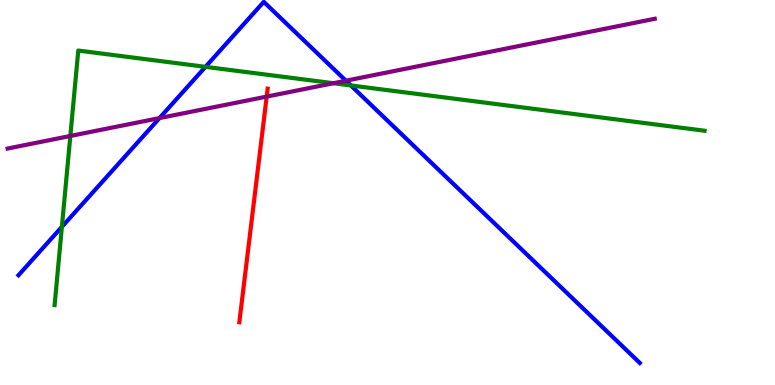[{'lines': ['blue', 'red'], 'intersections': []}, {'lines': ['green', 'red'], 'intersections': []}, {'lines': ['purple', 'red'], 'intersections': [{'x': 3.44, 'y': 7.49}]}, {'lines': ['blue', 'green'], 'intersections': [{'x': 0.799, 'y': 4.11}, {'x': 2.65, 'y': 8.26}, {'x': 4.53, 'y': 7.78}]}, {'lines': ['blue', 'purple'], 'intersections': [{'x': 2.06, 'y': 6.93}, {'x': 4.46, 'y': 7.9}]}, {'lines': ['green', 'purple'], 'intersections': [{'x': 0.908, 'y': 6.47}, {'x': 4.3, 'y': 7.84}]}]